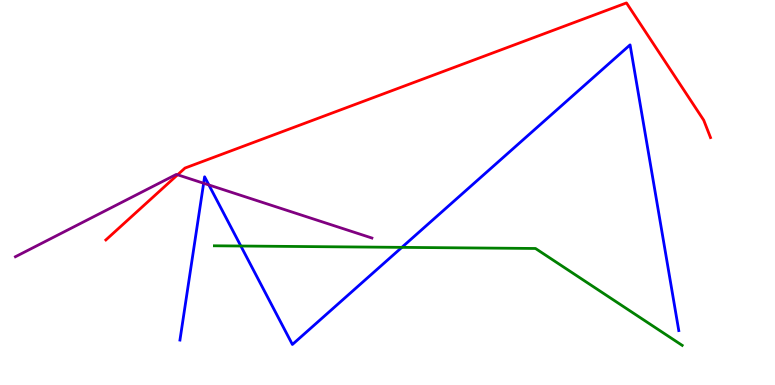[{'lines': ['blue', 'red'], 'intersections': []}, {'lines': ['green', 'red'], 'intersections': []}, {'lines': ['purple', 'red'], 'intersections': [{'x': 2.29, 'y': 5.46}]}, {'lines': ['blue', 'green'], 'intersections': [{'x': 3.11, 'y': 3.61}, {'x': 5.19, 'y': 3.58}]}, {'lines': ['blue', 'purple'], 'intersections': [{'x': 2.63, 'y': 5.24}, {'x': 2.7, 'y': 5.2}]}, {'lines': ['green', 'purple'], 'intersections': []}]